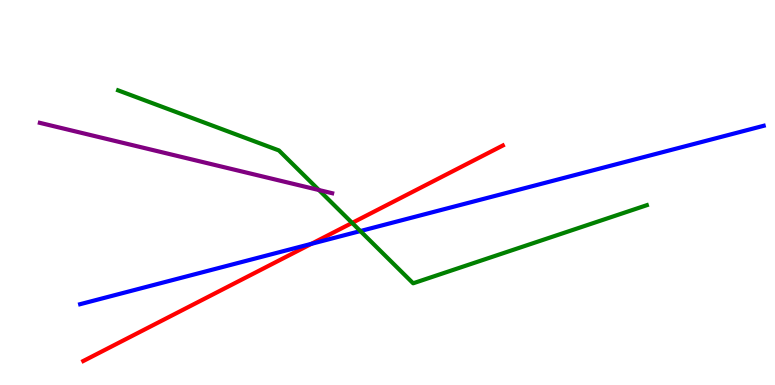[{'lines': ['blue', 'red'], 'intersections': [{'x': 4.02, 'y': 3.67}]}, {'lines': ['green', 'red'], 'intersections': [{'x': 4.54, 'y': 4.21}]}, {'lines': ['purple', 'red'], 'intersections': []}, {'lines': ['blue', 'green'], 'intersections': [{'x': 4.65, 'y': 4.0}]}, {'lines': ['blue', 'purple'], 'intersections': []}, {'lines': ['green', 'purple'], 'intersections': [{'x': 4.11, 'y': 5.06}]}]